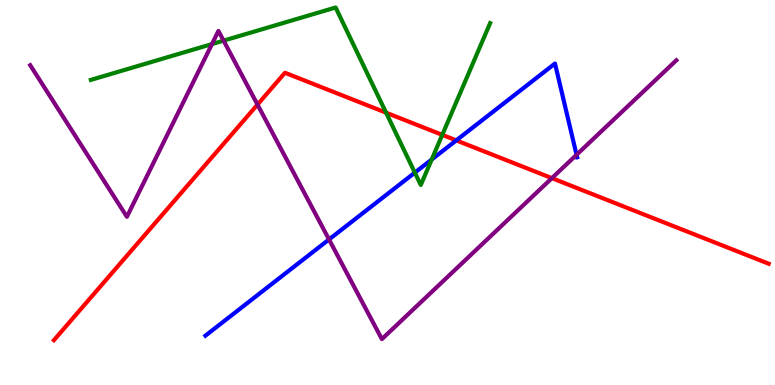[{'lines': ['blue', 'red'], 'intersections': [{'x': 5.89, 'y': 6.35}]}, {'lines': ['green', 'red'], 'intersections': [{'x': 4.98, 'y': 7.07}, {'x': 5.71, 'y': 6.5}]}, {'lines': ['purple', 'red'], 'intersections': [{'x': 3.32, 'y': 7.28}, {'x': 7.12, 'y': 5.37}]}, {'lines': ['blue', 'green'], 'intersections': [{'x': 5.35, 'y': 5.52}, {'x': 5.57, 'y': 5.86}]}, {'lines': ['blue', 'purple'], 'intersections': [{'x': 4.25, 'y': 3.78}, {'x': 7.44, 'y': 5.98}]}, {'lines': ['green', 'purple'], 'intersections': [{'x': 2.74, 'y': 8.86}, {'x': 2.89, 'y': 8.94}]}]